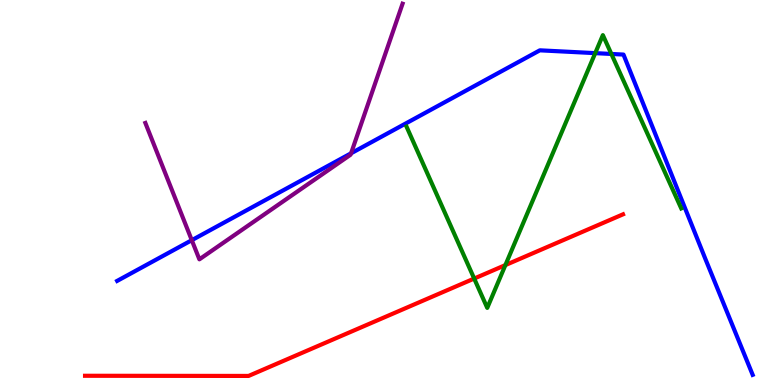[{'lines': ['blue', 'red'], 'intersections': []}, {'lines': ['green', 'red'], 'intersections': [{'x': 6.12, 'y': 2.76}, {'x': 6.52, 'y': 3.11}]}, {'lines': ['purple', 'red'], 'intersections': []}, {'lines': ['blue', 'green'], 'intersections': [{'x': 7.68, 'y': 8.62}, {'x': 7.89, 'y': 8.6}]}, {'lines': ['blue', 'purple'], 'intersections': [{'x': 2.47, 'y': 3.76}, {'x': 4.53, 'y': 6.02}]}, {'lines': ['green', 'purple'], 'intersections': []}]